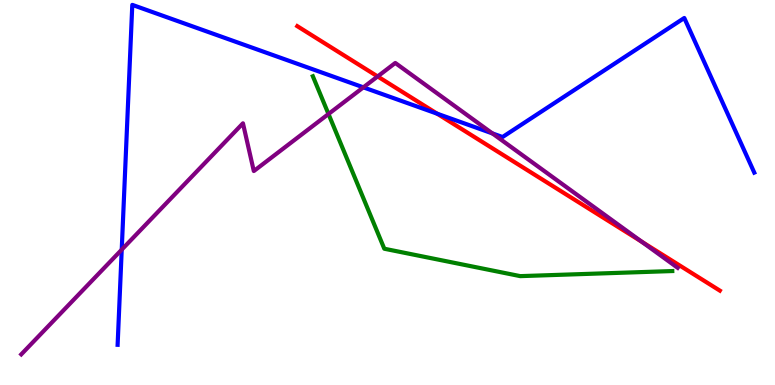[{'lines': ['blue', 'red'], 'intersections': [{'x': 5.64, 'y': 7.05}]}, {'lines': ['green', 'red'], 'intersections': []}, {'lines': ['purple', 'red'], 'intersections': [{'x': 4.87, 'y': 8.01}, {'x': 8.28, 'y': 3.72}]}, {'lines': ['blue', 'green'], 'intersections': []}, {'lines': ['blue', 'purple'], 'intersections': [{'x': 1.57, 'y': 3.52}, {'x': 4.69, 'y': 7.73}, {'x': 6.35, 'y': 6.53}]}, {'lines': ['green', 'purple'], 'intersections': [{'x': 4.24, 'y': 7.04}]}]